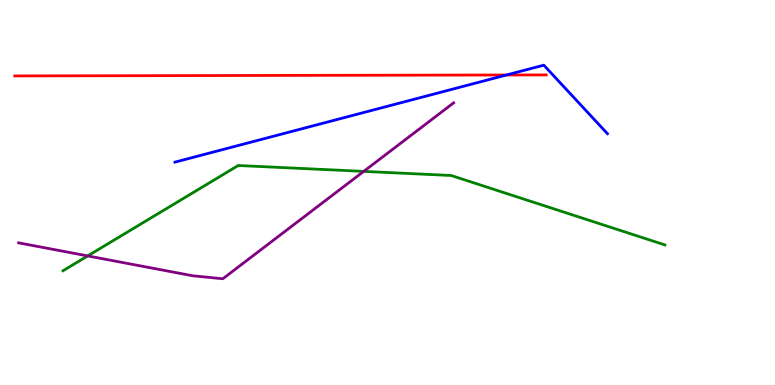[{'lines': ['blue', 'red'], 'intersections': [{'x': 6.53, 'y': 8.05}]}, {'lines': ['green', 'red'], 'intersections': []}, {'lines': ['purple', 'red'], 'intersections': []}, {'lines': ['blue', 'green'], 'intersections': []}, {'lines': ['blue', 'purple'], 'intersections': []}, {'lines': ['green', 'purple'], 'intersections': [{'x': 1.13, 'y': 3.35}, {'x': 4.69, 'y': 5.55}]}]